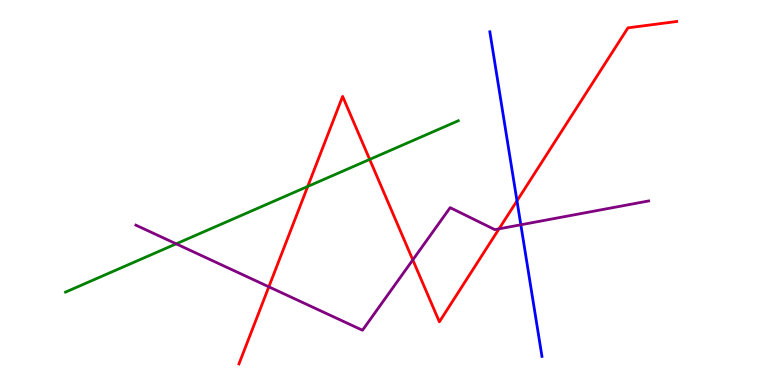[{'lines': ['blue', 'red'], 'intersections': [{'x': 6.67, 'y': 4.78}]}, {'lines': ['green', 'red'], 'intersections': [{'x': 3.97, 'y': 5.16}, {'x': 4.77, 'y': 5.86}]}, {'lines': ['purple', 'red'], 'intersections': [{'x': 3.47, 'y': 2.55}, {'x': 5.33, 'y': 3.25}, {'x': 6.44, 'y': 4.06}]}, {'lines': ['blue', 'green'], 'intersections': []}, {'lines': ['blue', 'purple'], 'intersections': [{'x': 6.72, 'y': 4.16}]}, {'lines': ['green', 'purple'], 'intersections': [{'x': 2.27, 'y': 3.67}]}]